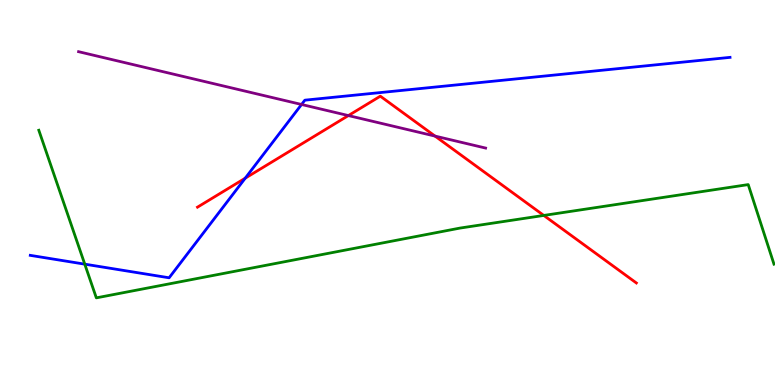[{'lines': ['blue', 'red'], 'intersections': [{'x': 3.16, 'y': 5.37}]}, {'lines': ['green', 'red'], 'intersections': [{'x': 7.02, 'y': 4.4}]}, {'lines': ['purple', 'red'], 'intersections': [{'x': 4.5, 'y': 7.0}, {'x': 5.61, 'y': 6.47}]}, {'lines': ['blue', 'green'], 'intersections': [{'x': 1.09, 'y': 3.14}]}, {'lines': ['blue', 'purple'], 'intersections': [{'x': 3.89, 'y': 7.29}]}, {'lines': ['green', 'purple'], 'intersections': []}]